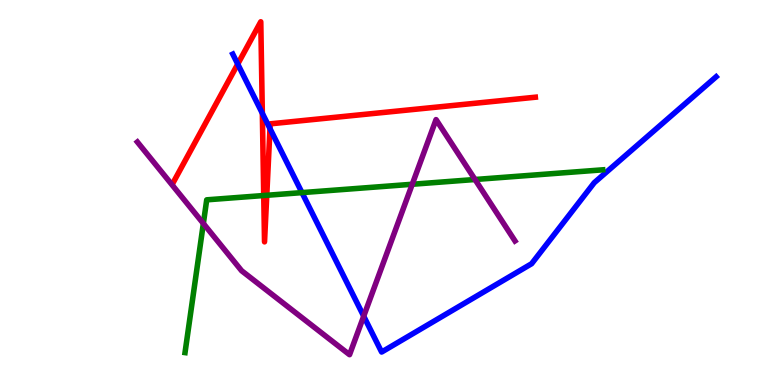[{'lines': ['blue', 'red'], 'intersections': [{'x': 3.07, 'y': 8.34}, {'x': 3.38, 'y': 7.06}, {'x': 3.48, 'y': 6.66}]}, {'lines': ['green', 'red'], 'intersections': [{'x': 3.4, 'y': 4.92}, {'x': 3.44, 'y': 4.93}]}, {'lines': ['purple', 'red'], 'intersections': []}, {'lines': ['blue', 'green'], 'intersections': [{'x': 3.9, 'y': 5.0}]}, {'lines': ['blue', 'purple'], 'intersections': [{'x': 4.69, 'y': 1.79}]}, {'lines': ['green', 'purple'], 'intersections': [{'x': 2.62, 'y': 4.19}, {'x': 5.32, 'y': 5.21}, {'x': 6.13, 'y': 5.34}]}]